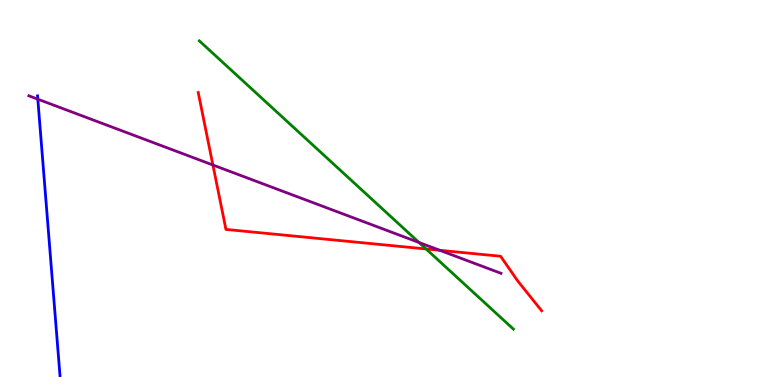[{'lines': ['blue', 'red'], 'intersections': []}, {'lines': ['green', 'red'], 'intersections': [{'x': 5.5, 'y': 3.53}]}, {'lines': ['purple', 'red'], 'intersections': [{'x': 2.75, 'y': 5.71}, {'x': 5.68, 'y': 3.5}]}, {'lines': ['blue', 'green'], 'intersections': []}, {'lines': ['blue', 'purple'], 'intersections': [{'x': 0.488, 'y': 7.42}]}, {'lines': ['green', 'purple'], 'intersections': [{'x': 5.41, 'y': 3.7}]}]